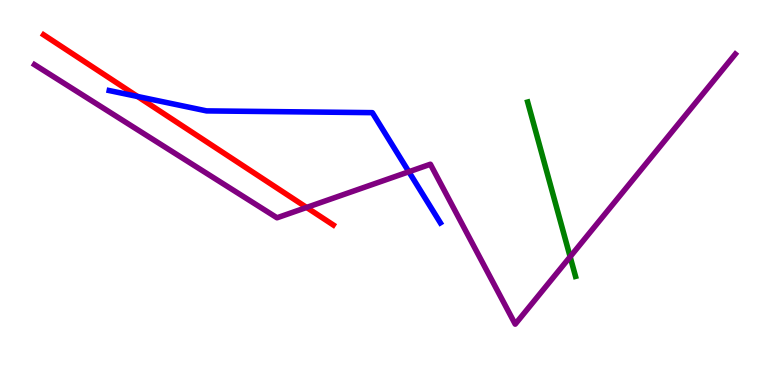[{'lines': ['blue', 'red'], 'intersections': [{'x': 1.78, 'y': 7.49}]}, {'lines': ['green', 'red'], 'intersections': []}, {'lines': ['purple', 'red'], 'intersections': [{'x': 3.96, 'y': 4.61}]}, {'lines': ['blue', 'green'], 'intersections': []}, {'lines': ['blue', 'purple'], 'intersections': [{'x': 5.28, 'y': 5.54}]}, {'lines': ['green', 'purple'], 'intersections': [{'x': 7.36, 'y': 3.33}]}]